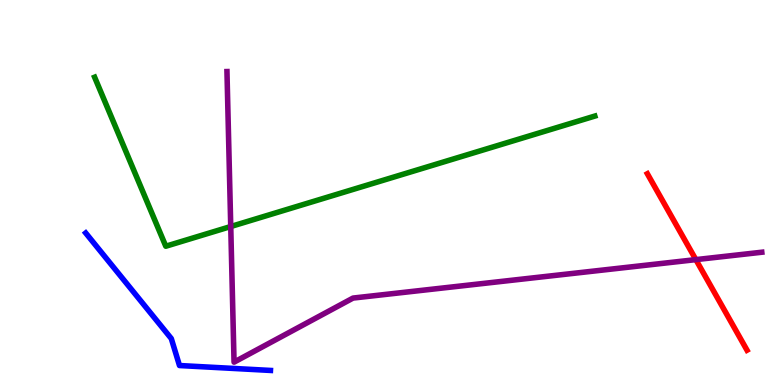[{'lines': ['blue', 'red'], 'intersections': []}, {'lines': ['green', 'red'], 'intersections': []}, {'lines': ['purple', 'red'], 'intersections': [{'x': 8.98, 'y': 3.26}]}, {'lines': ['blue', 'green'], 'intersections': []}, {'lines': ['blue', 'purple'], 'intersections': []}, {'lines': ['green', 'purple'], 'intersections': [{'x': 2.98, 'y': 4.12}]}]